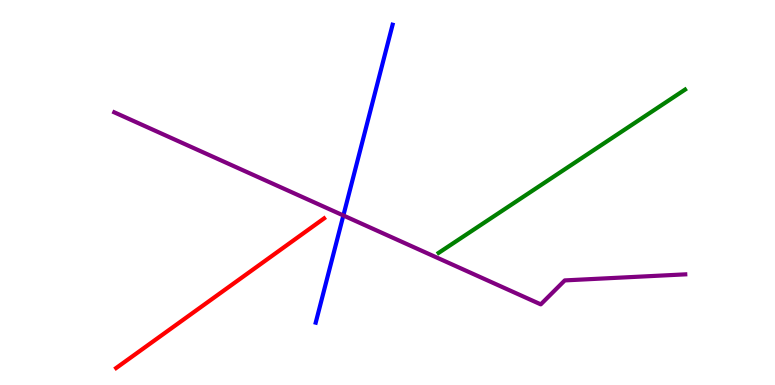[{'lines': ['blue', 'red'], 'intersections': []}, {'lines': ['green', 'red'], 'intersections': []}, {'lines': ['purple', 'red'], 'intersections': []}, {'lines': ['blue', 'green'], 'intersections': []}, {'lines': ['blue', 'purple'], 'intersections': [{'x': 4.43, 'y': 4.4}]}, {'lines': ['green', 'purple'], 'intersections': []}]